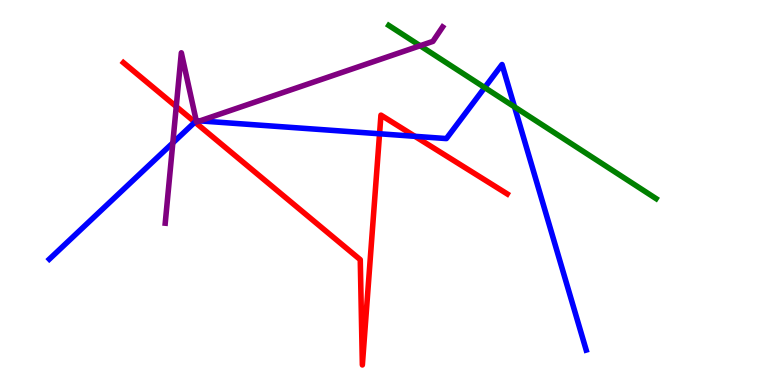[{'lines': ['blue', 'red'], 'intersections': [{'x': 2.51, 'y': 6.83}, {'x': 4.9, 'y': 6.53}, {'x': 5.35, 'y': 6.46}]}, {'lines': ['green', 'red'], 'intersections': []}, {'lines': ['purple', 'red'], 'intersections': [{'x': 2.27, 'y': 7.23}]}, {'lines': ['blue', 'green'], 'intersections': [{'x': 6.25, 'y': 7.73}, {'x': 6.64, 'y': 7.22}]}, {'lines': ['blue', 'purple'], 'intersections': [{'x': 2.23, 'y': 6.29}, {'x': 2.53, 'y': 6.86}, {'x': 2.58, 'y': 6.86}]}, {'lines': ['green', 'purple'], 'intersections': [{'x': 5.42, 'y': 8.81}]}]